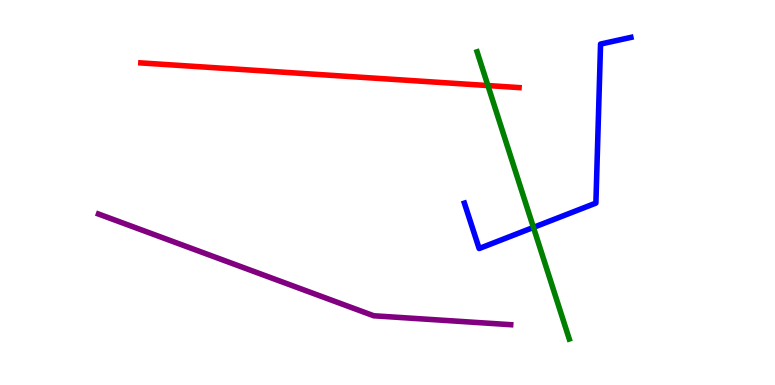[{'lines': ['blue', 'red'], 'intersections': []}, {'lines': ['green', 'red'], 'intersections': [{'x': 6.3, 'y': 7.78}]}, {'lines': ['purple', 'red'], 'intersections': []}, {'lines': ['blue', 'green'], 'intersections': [{'x': 6.88, 'y': 4.09}]}, {'lines': ['blue', 'purple'], 'intersections': []}, {'lines': ['green', 'purple'], 'intersections': []}]